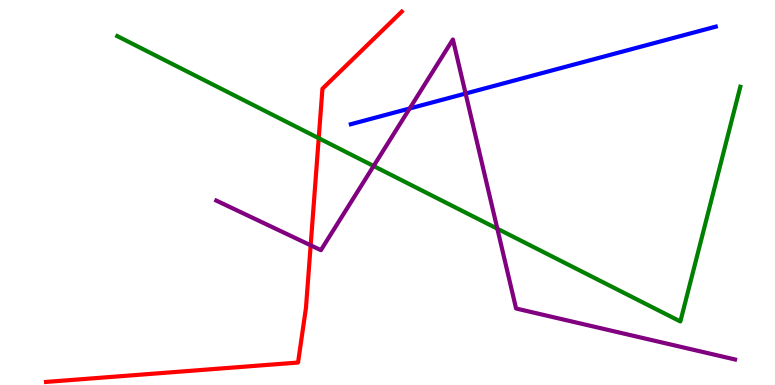[{'lines': ['blue', 'red'], 'intersections': []}, {'lines': ['green', 'red'], 'intersections': [{'x': 4.11, 'y': 6.41}]}, {'lines': ['purple', 'red'], 'intersections': [{'x': 4.01, 'y': 3.63}]}, {'lines': ['blue', 'green'], 'intersections': []}, {'lines': ['blue', 'purple'], 'intersections': [{'x': 5.29, 'y': 7.18}, {'x': 6.01, 'y': 7.57}]}, {'lines': ['green', 'purple'], 'intersections': [{'x': 4.82, 'y': 5.69}, {'x': 6.42, 'y': 4.06}]}]